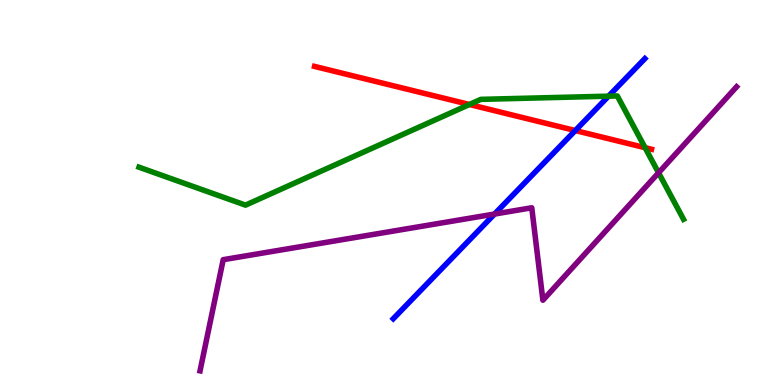[{'lines': ['blue', 'red'], 'intersections': [{'x': 7.42, 'y': 6.61}]}, {'lines': ['green', 'red'], 'intersections': [{'x': 6.06, 'y': 7.29}, {'x': 8.32, 'y': 6.16}]}, {'lines': ['purple', 'red'], 'intersections': []}, {'lines': ['blue', 'green'], 'intersections': [{'x': 7.85, 'y': 7.5}]}, {'lines': ['blue', 'purple'], 'intersections': [{'x': 6.38, 'y': 4.44}]}, {'lines': ['green', 'purple'], 'intersections': [{'x': 8.5, 'y': 5.51}]}]